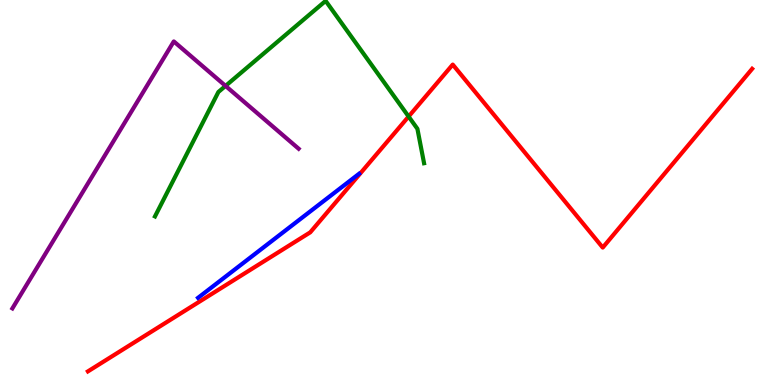[{'lines': ['blue', 'red'], 'intersections': []}, {'lines': ['green', 'red'], 'intersections': [{'x': 5.27, 'y': 6.97}]}, {'lines': ['purple', 'red'], 'intersections': []}, {'lines': ['blue', 'green'], 'intersections': []}, {'lines': ['blue', 'purple'], 'intersections': []}, {'lines': ['green', 'purple'], 'intersections': [{'x': 2.91, 'y': 7.77}]}]